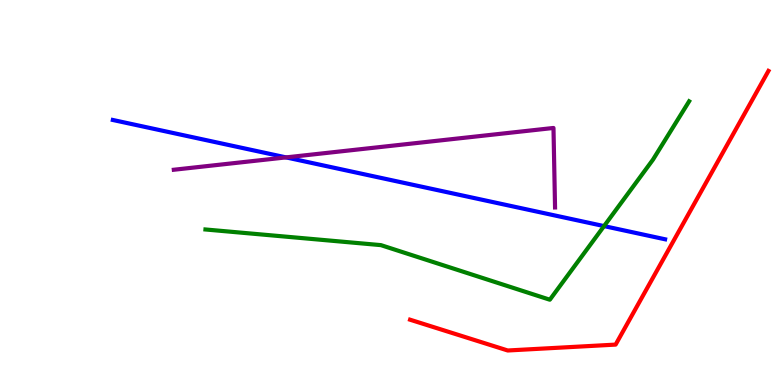[{'lines': ['blue', 'red'], 'intersections': []}, {'lines': ['green', 'red'], 'intersections': []}, {'lines': ['purple', 'red'], 'intersections': []}, {'lines': ['blue', 'green'], 'intersections': [{'x': 7.79, 'y': 4.13}]}, {'lines': ['blue', 'purple'], 'intersections': [{'x': 3.69, 'y': 5.91}]}, {'lines': ['green', 'purple'], 'intersections': []}]